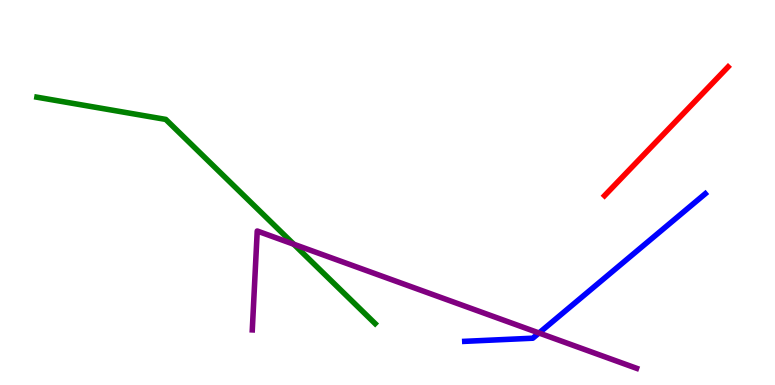[{'lines': ['blue', 'red'], 'intersections': []}, {'lines': ['green', 'red'], 'intersections': []}, {'lines': ['purple', 'red'], 'intersections': []}, {'lines': ['blue', 'green'], 'intersections': []}, {'lines': ['blue', 'purple'], 'intersections': [{'x': 6.95, 'y': 1.35}]}, {'lines': ['green', 'purple'], 'intersections': [{'x': 3.79, 'y': 3.66}]}]